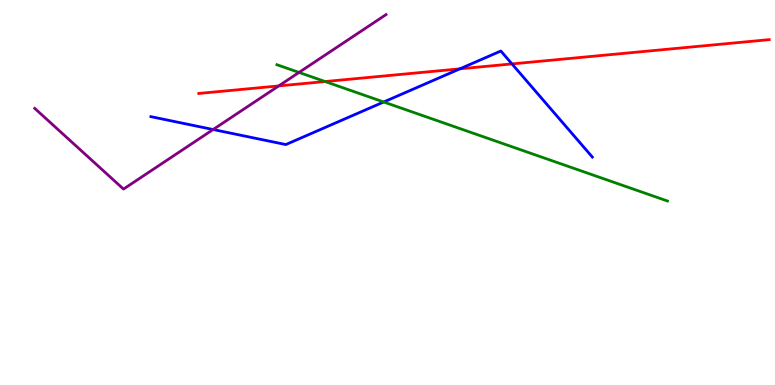[{'lines': ['blue', 'red'], 'intersections': [{'x': 5.93, 'y': 8.21}, {'x': 6.61, 'y': 8.34}]}, {'lines': ['green', 'red'], 'intersections': [{'x': 4.19, 'y': 7.88}]}, {'lines': ['purple', 'red'], 'intersections': [{'x': 3.6, 'y': 7.77}]}, {'lines': ['blue', 'green'], 'intersections': [{'x': 4.95, 'y': 7.35}]}, {'lines': ['blue', 'purple'], 'intersections': [{'x': 2.75, 'y': 6.64}]}, {'lines': ['green', 'purple'], 'intersections': [{'x': 3.86, 'y': 8.12}]}]